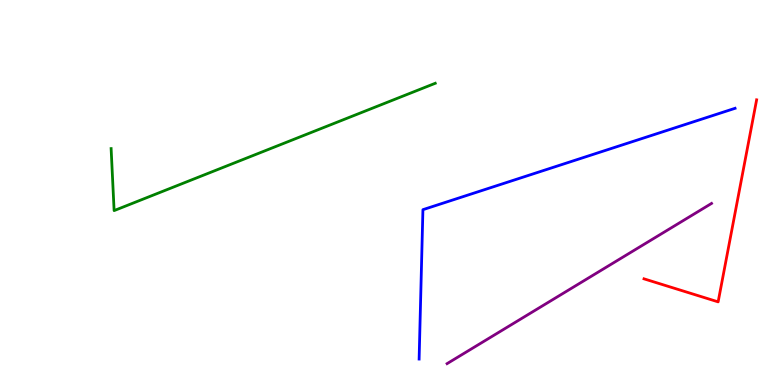[{'lines': ['blue', 'red'], 'intersections': []}, {'lines': ['green', 'red'], 'intersections': []}, {'lines': ['purple', 'red'], 'intersections': []}, {'lines': ['blue', 'green'], 'intersections': []}, {'lines': ['blue', 'purple'], 'intersections': []}, {'lines': ['green', 'purple'], 'intersections': []}]